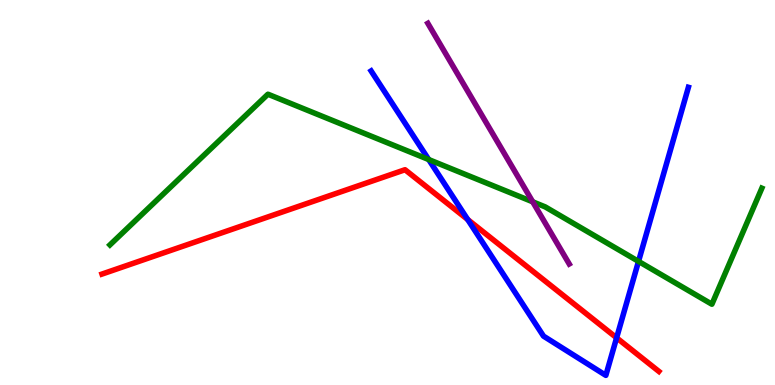[{'lines': ['blue', 'red'], 'intersections': [{'x': 6.03, 'y': 4.3}, {'x': 7.96, 'y': 1.23}]}, {'lines': ['green', 'red'], 'intersections': []}, {'lines': ['purple', 'red'], 'intersections': []}, {'lines': ['blue', 'green'], 'intersections': [{'x': 5.53, 'y': 5.86}, {'x': 8.24, 'y': 3.21}]}, {'lines': ['blue', 'purple'], 'intersections': []}, {'lines': ['green', 'purple'], 'intersections': [{'x': 6.87, 'y': 4.76}]}]